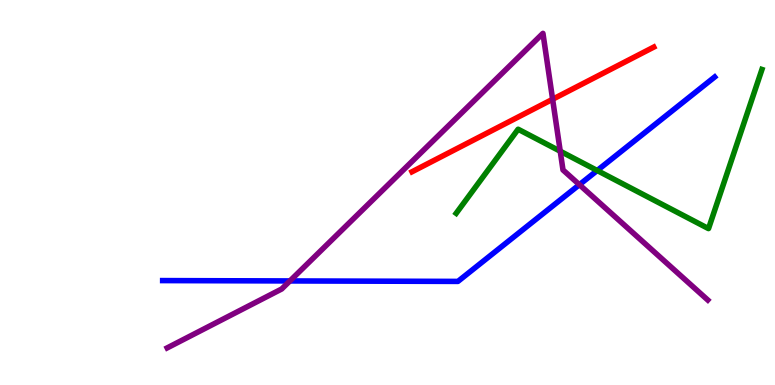[{'lines': ['blue', 'red'], 'intersections': []}, {'lines': ['green', 'red'], 'intersections': []}, {'lines': ['purple', 'red'], 'intersections': [{'x': 7.13, 'y': 7.42}]}, {'lines': ['blue', 'green'], 'intersections': [{'x': 7.71, 'y': 5.57}]}, {'lines': ['blue', 'purple'], 'intersections': [{'x': 3.74, 'y': 2.7}, {'x': 7.48, 'y': 5.2}]}, {'lines': ['green', 'purple'], 'intersections': [{'x': 7.23, 'y': 6.07}]}]